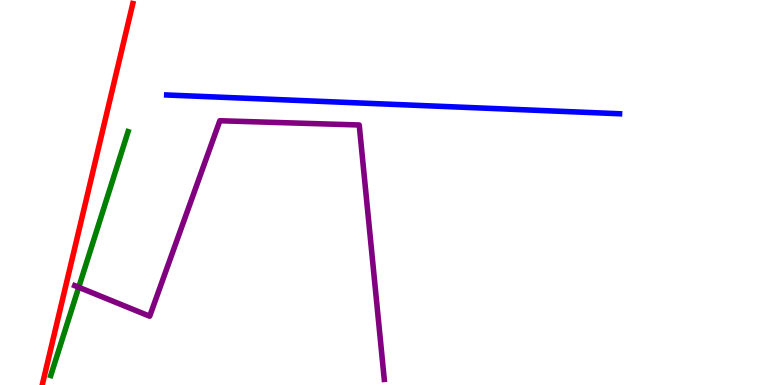[{'lines': ['blue', 'red'], 'intersections': []}, {'lines': ['green', 'red'], 'intersections': []}, {'lines': ['purple', 'red'], 'intersections': []}, {'lines': ['blue', 'green'], 'intersections': []}, {'lines': ['blue', 'purple'], 'intersections': []}, {'lines': ['green', 'purple'], 'intersections': [{'x': 1.02, 'y': 2.54}]}]